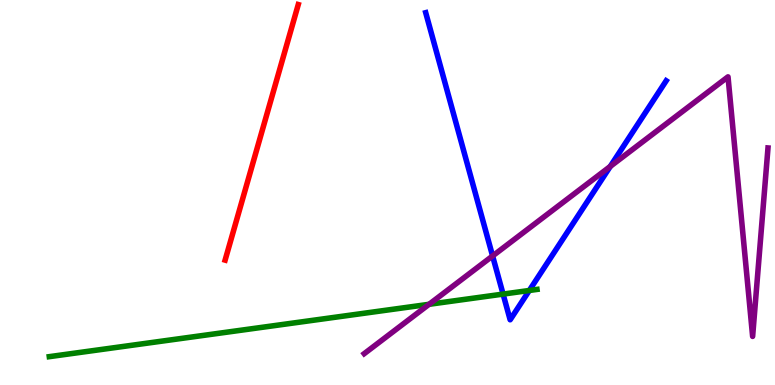[{'lines': ['blue', 'red'], 'intersections': []}, {'lines': ['green', 'red'], 'intersections': []}, {'lines': ['purple', 'red'], 'intersections': []}, {'lines': ['blue', 'green'], 'intersections': [{'x': 6.49, 'y': 2.36}, {'x': 6.83, 'y': 2.46}]}, {'lines': ['blue', 'purple'], 'intersections': [{'x': 6.36, 'y': 3.35}, {'x': 7.87, 'y': 5.68}]}, {'lines': ['green', 'purple'], 'intersections': [{'x': 5.54, 'y': 2.1}]}]